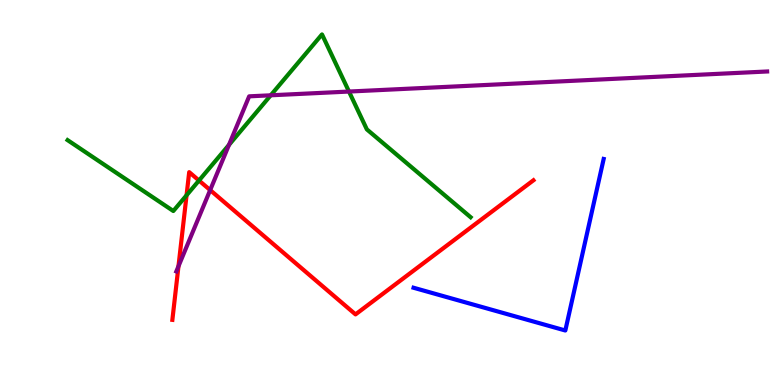[{'lines': ['blue', 'red'], 'intersections': []}, {'lines': ['green', 'red'], 'intersections': [{'x': 2.41, 'y': 4.93}, {'x': 2.57, 'y': 5.31}]}, {'lines': ['purple', 'red'], 'intersections': [{'x': 2.3, 'y': 3.08}, {'x': 2.71, 'y': 5.06}]}, {'lines': ['blue', 'green'], 'intersections': []}, {'lines': ['blue', 'purple'], 'intersections': []}, {'lines': ['green', 'purple'], 'intersections': [{'x': 2.95, 'y': 6.24}, {'x': 3.49, 'y': 7.52}, {'x': 4.5, 'y': 7.62}]}]